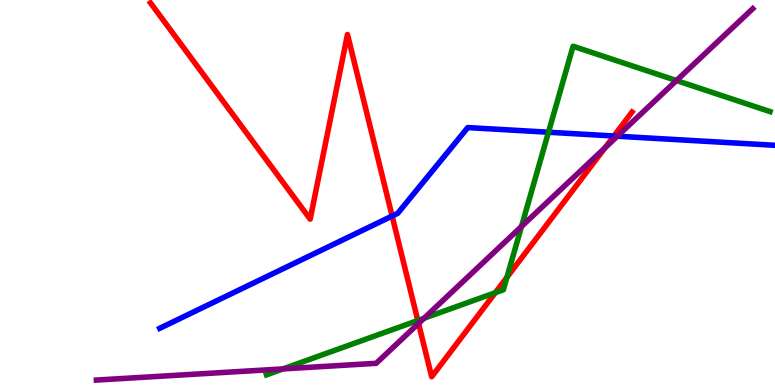[{'lines': ['blue', 'red'], 'intersections': [{'x': 5.06, 'y': 4.39}, {'x': 7.92, 'y': 6.47}]}, {'lines': ['green', 'red'], 'intersections': [{'x': 5.39, 'y': 1.67}, {'x': 6.39, 'y': 2.4}, {'x': 6.54, 'y': 2.8}]}, {'lines': ['purple', 'red'], 'intersections': [{'x': 5.4, 'y': 1.6}, {'x': 7.8, 'y': 6.16}]}, {'lines': ['blue', 'green'], 'intersections': [{'x': 7.08, 'y': 6.57}]}, {'lines': ['blue', 'purple'], 'intersections': [{'x': 7.97, 'y': 6.46}]}, {'lines': ['green', 'purple'], 'intersections': [{'x': 3.65, 'y': 0.418}, {'x': 5.47, 'y': 1.73}, {'x': 6.73, 'y': 4.12}, {'x': 8.73, 'y': 7.91}]}]